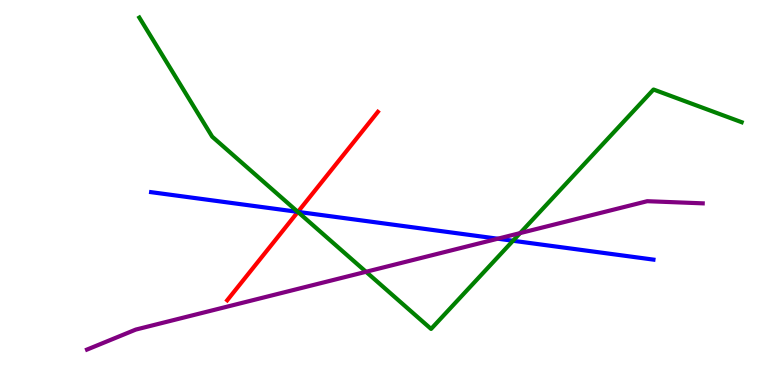[{'lines': ['blue', 'red'], 'intersections': [{'x': 3.84, 'y': 4.5}]}, {'lines': ['green', 'red'], 'intersections': [{'x': 3.84, 'y': 4.5}]}, {'lines': ['purple', 'red'], 'intersections': []}, {'lines': ['blue', 'green'], 'intersections': [{'x': 3.84, 'y': 4.5}, {'x': 6.62, 'y': 3.75}]}, {'lines': ['blue', 'purple'], 'intersections': [{'x': 6.42, 'y': 3.8}]}, {'lines': ['green', 'purple'], 'intersections': [{'x': 4.72, 'y': 2.94}, {'x': 6.71, 'y': 3.95}]}]